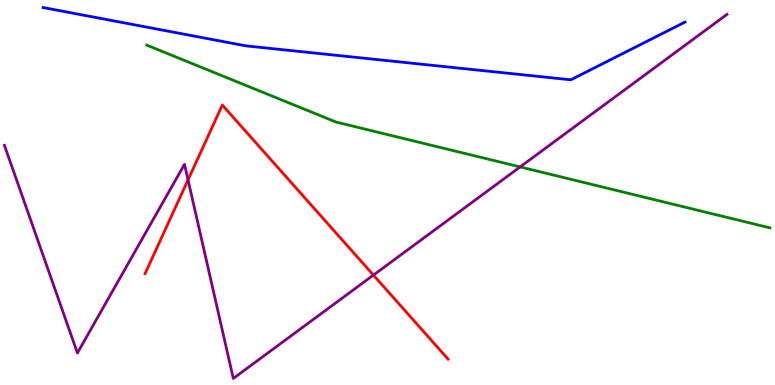[{'lines': ['blue', 'red'], 'intersections': []}, {'lines': ['green', 'red'], 'intersections': []}, {'lines': ['purple', 'red'], 'intersections': [{'x': 2.43, 'y': 5.33}, {'x': 4.82, 'y': 2.85}]}, {'lines': ['blue', 'green'], 'intersections': []}, {'lines': ['blue', 'purple'], 'intersections': []}, {'lines': ['green', 'purple'], 'intersections': [{'x': 6.71, 'y': 5.66}]}]